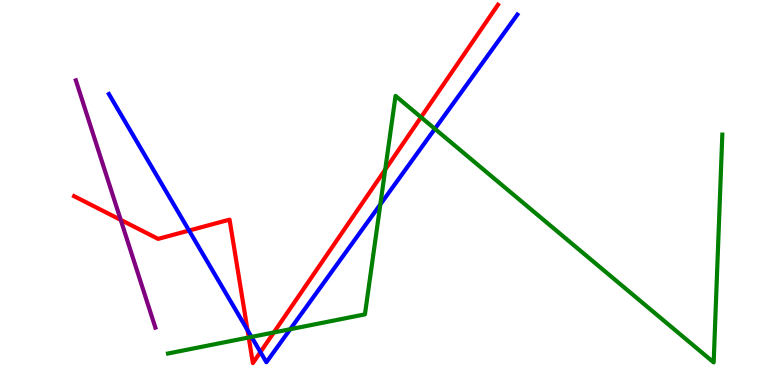[{'lines': ['blue', 'red'], 'intersections': [{'x': 2.44, 'y': 4.01}, {'x': 3.19, 'y': 1.43}, {'x': 3.36, 'y': 0.856}]}, {'lines': ['green', 'red'], 'intersections': [{'x': 3.21, 'y': 1.23}, {'x': 3.53, 'y': 1.36}, {'x': 4.97, 'y': 5.59}, {'x': 5.43, 'y': 6.95}]}, {'lines': ['purple', 'red'], 'intersections': [{'x': 1.56, 'y': 4.29}]}, {'lines': ['blue', 'green'], 'intersections': [{'x': 3.25, 'y': 1.25}, {'x': 3.74, 'y': 1.45}, {'x': 4.91, 'y': 4.69}, {'x': 5.61, 'y': 6.65}]}, {'lines': ['blue', 'purple'], 'intersections': []}, {'lines': ['green', 'purple'], 'intersections': []}]